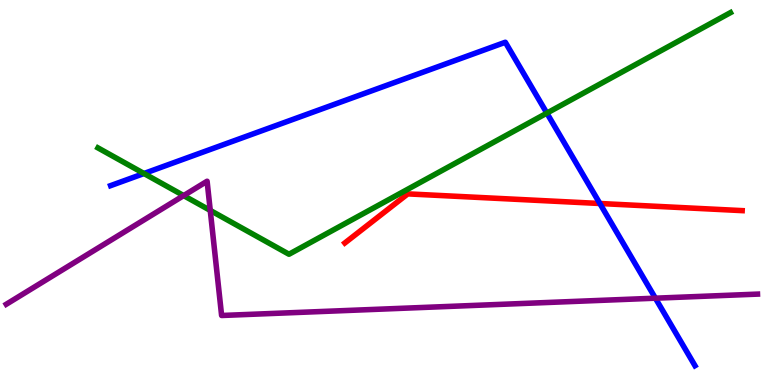[{'lines': ['blue', 'red'], 'intersections': [{'x': 7.74, 'y': 4.71}]}, {'lines': ['green', 'red'], 'intersections': []}, {'lines': ['purple', 'red'], 'intersections': []}, {'lines': ['blue', 'green'], 'intersections': [{'x': 1.86, 'y': 5.49}, {'x': 7.06, 'y': 7.06}]}, {'lines': ['blue', 'purple'], 'intersections': [{'x': 8.46, 'y': 2.25}]}, {'lines': ['green', 'purple'], 'intersections': [{'x': 2.37, 'y': 4.92}, {'x': 2.71, 'y': 4.53}]}]